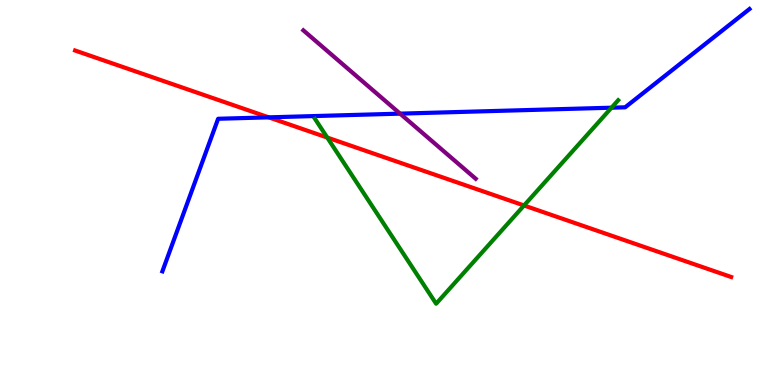[{'lines': ['blue', 'red'], 'intersections': [{'x': 3.47, 'y': 6.95}]}, {'lines': ['green', 'red'], 'intersections': [{'x': 4.22, 'y': 6.43}, {'x': 6.76, 'y': 4.66}]}, {'lines': ['purple', 'red'], 'intersections': []}, {'lines': ['blue', 'green'], 'intersections': [{'x': 7.89, 'y': 7.2}]}, {'lines': ['blue', 'purple'], 'intersections': [{'x': 5.16, 'y': 7.05}]}, {'lines': ['green', 'purple'], 'intersections': []}]